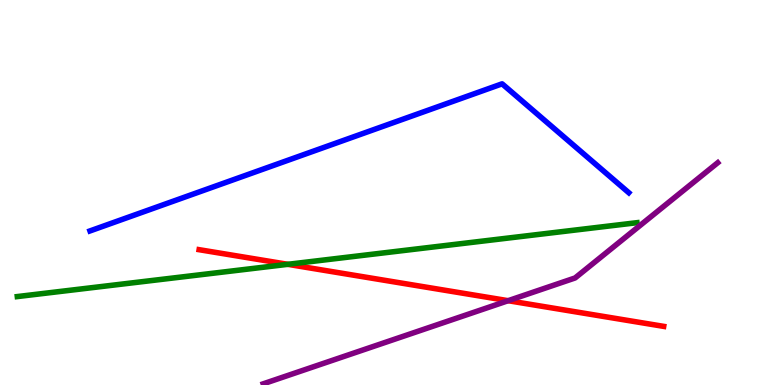[{'lines': ['blue', 'red'], 'intersections': []}, {'lines': ['green', 'red'], 'intersections': [{'x': 3.71, 'y': 3.13}]}, {'lines': ['purple', 'red'], 'intersections': [{'x': 6.56, 'y': 2.19}]}, {'lines': ['blue', 'green'], 'intersections': []}, {'lines': ['blue', 'purple'], 'intersections': []}, {'lines': ['green', 'purple'], 'intersections': []}]